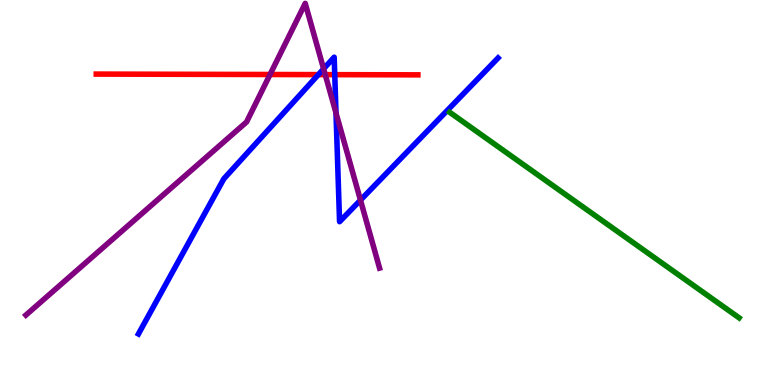[{'lines': ['blue', 'red'], 'intersections': [{'x': 4.11, 'y': 8.06}, {'x': 4.32, 'y': 8.06}]}, {'lines': ['green', 'red'], 'intersections': []}, {'lines': ['purple', 'red'], 'intersections': [{'x': 3.48, 'y': 8.06}, {'x': 4.2, 'y': 8.06}]}, {'lines': ['blue', 'green'], 'intersections': []}, {'lines': ['blue', 'purple'], 'intersections': [{'x': 4.18, 'y': 8.21}, {'x': 4.34, 'y': 7.06}, {'x': 4.65, 'y': 4.8}]}, {'lines': ['green', 'purple'], 'intersections': []}]